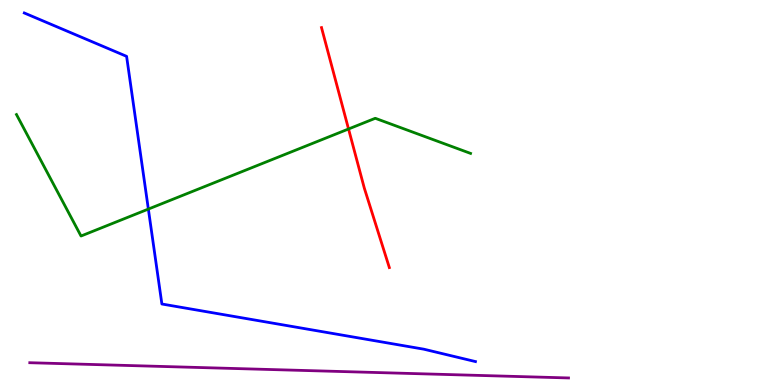[{'lines': ['blue', 'red'], 'intersections': []}, {'lines': ['green', 'red'], 'intersections': [{'x': 4.5, 'y': 6.65}]}, {'lines': ['purple', 'red'], 'intersections': []}, {'lines': ['blue', 'green'], 'intersections': [{'x': 1.91, 'y': 4.57}]}, {'lines': ['blue', 'purple'], 'intersections': []}, {'lines': ['green', 'purple'], 'intersections': []}]